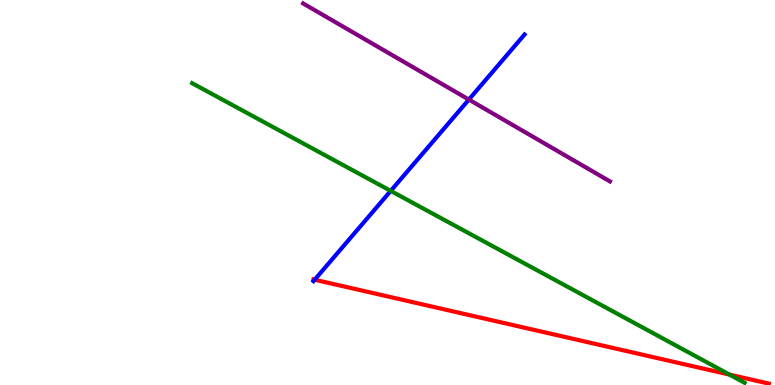[{'lines': ['blue', 'red'], 'intersections': [{'x': 4.06, 'y': 2.73}]}, {'lines': ['green', 'red'], 'intersections': [{'x': 9.41, 'y': 0.27}]}, {'lines': ['purple', 'red'], 'intersections': []}, {'lines': ['blue', 'green'], 'intersections': [{'x': 5.04, 'y': 5.04}]}, {'lines': ['blue', 'purple'], 'intersections': [{'x': 6.05, 'y': 7.41}]}, {'lines': ['green', 'purple'], 'intersections': []}]